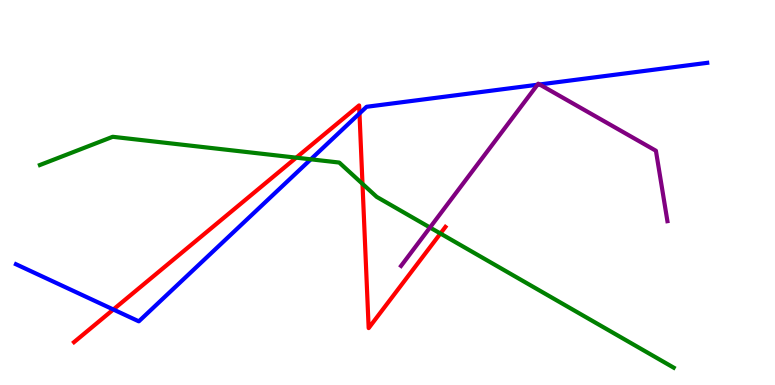[{'lines': ['blue', 'red'], 'intersections': [{'x': 1.46, 'y': 1.96}, {'x': 4.64, 'y': 7.05}]}, {'lines': ['green', 'red'], 'intersections': [{'x': 3.82, 'y': 5.91}, {'x': 4.68, 'y': 5.22}, {'x': 5.68, 'y': 3.93}]}, {'lines': ['purple', 'red'], 'intersections': []}, {'lines': ['blue', 'green'], 'intersections': [{'x': 4.01, 'y': 5.86}]}, {'lines': ['blue', 'purple'], 'intersections': [{'x': 6.94, 'y': 7.8}, {'x': 6.96, 'y': 7.81}]}, {'lines': ['green', 'purple'], 'intersections': [{'x': 5.55, 'y': 4.09}]}]